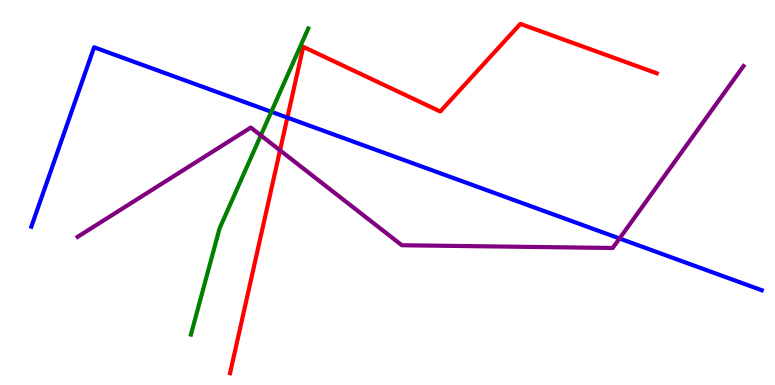[{'lines': ['blue', 'red'], 'intersections': [{'x': 3.71, 'y': 6.95}]}, {'lines': ['green', 'red'], 'intersections': []}, {'lines': ['purple', 'red'], 'intersections': [{'x': 3.61, 'y': 6.1}]}, {'lines': ['blue', 'green'], 'intersections': [{'x': 3.5, 'y': 7.1}]}, {'lines': ['blue', 'purple'], 'intersections': [{'x': 7.99, 'y': 3.81}]}, {'lines': ['green', 'purple'], 'intersections': [{'x': 3.37, 'y': 6.48}]}]